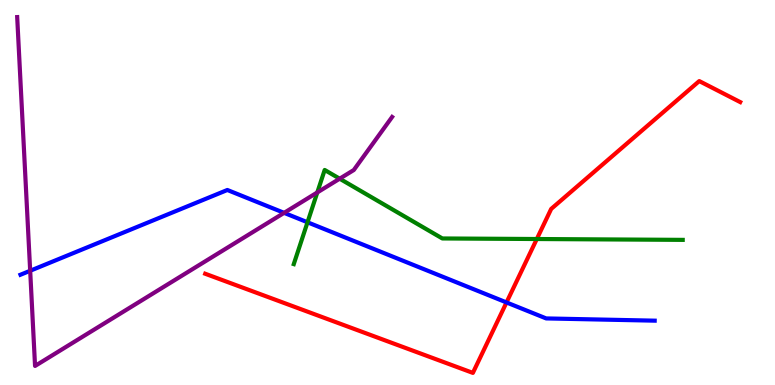[{'lines': ['blue', 'red'], 'intersections': [{'x': 6.54, 'y': 2.14}]}, {'lines': ['green', 'red'], 'intersections': [{'x': 6.93, 'y': 3.79}]}, {'lines': ['purple', 'red'], 'intersections': []}, {'lines': ['blue', 'green'], 'intersections': [{'x': 3.97, 'y': 4.23}]}, {'lines': ['blue', 'purple'], 'intersections': [{'x': 0.389, 'y': 2.97}, {'x': 3.67, 'y': 4.47}]}, {'lines': ['green', 'purple'], 'intersections': [{'x': 4.09, 'y': 5.0}, {'x': 4.38, 'y': 5.36}]}]